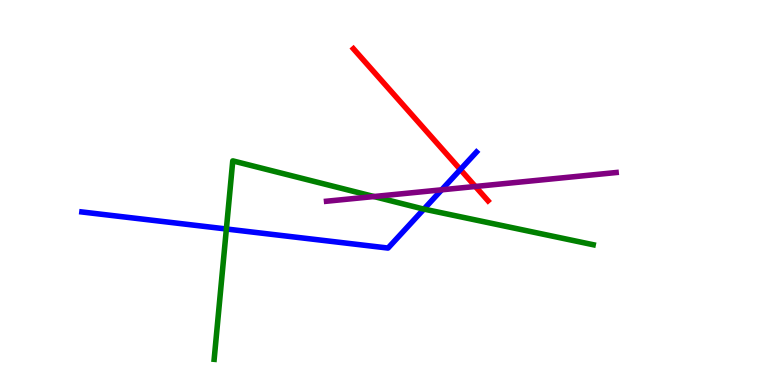[{'lines': ['blue', 'red'], 'intersections': [{'x': 5.94, 'y': 5.6}]}, {'lines': ['green', 'red'], 'intersections': []}, {'lines': ['purple', 'red'], 'intersections': [{'x': 6.13, 'y': 5.16}]}, {'lines': ['blue', 'green'], 'intersections': [{'x': 2.92, 'y': 4.05}, {'x': 5.47, 'y': 4.57}]}, {'lines': ['blue', 'purple'], 'intersections': [{'x': 5.7, 'y': 5.07}]}, {'lines': ['green', 'purple'], 'intersections': [{'x': 4.83, 'y': 4.9}]}]